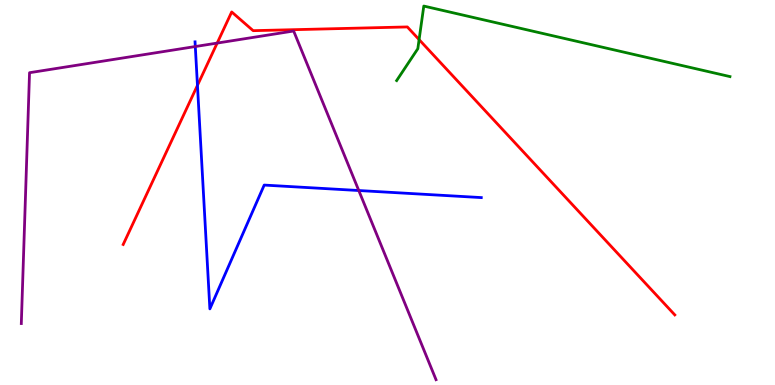[{'lines': ['blue', 'red'], 'intersections': [{'x': 2.55, 'y': 7.78}]}, {'lines': ['green', 'red'], 'intersections': [{'x': 5.41, 'y': 8.97}]}, {'lines': ['purple', 'red'], 'intersections': [{'x': 2.8, 'y': 8.88}]}, {'lines': ['blue', 'green'], 'intersections': []}, {'lines': ['blue', 'purple'], 'intersections': [{'x': 2.52, 'y': 8.79}, {'x': 4.63, 'y': 5.05}]}, {'lines': ['green', 'purple'], 'intersections': []}]